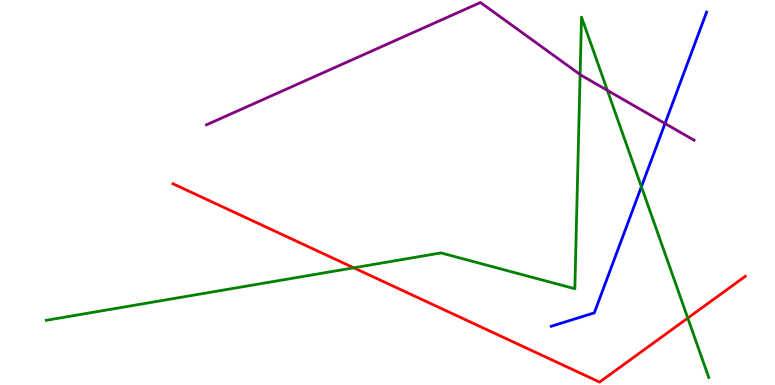[{'lines': ['blue', 'red'], 'intersections': []}, {'lines': ['green', 'red'], 'intersections': [{'x': 4.56, 'y': 3.04}, {'x': 8.87, 'y': 1.74}]}, {'lines': ['purple', 'red'], 'intersections': []}, {'lines': ['blue', 'green'], 'intersections': [{'x': 8.28, 'y': 5.15}]}, {'lines': ['blue', 'purple'], 'intersections': [{'x': 8.58, 'y': 6.79}]}, {'lines': ['green', 'purple'], 'intersections': [{'x': 7.49, 'y': 8.06}, {'x': 7.84, 'y': 7.65}]}]